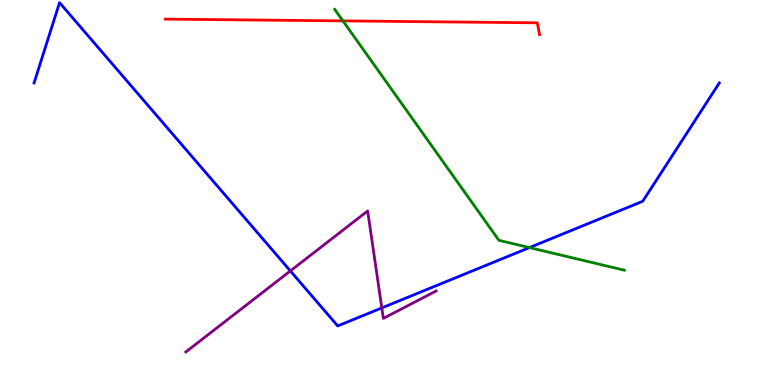[{'lines': ['blue', 'red'], 'intersections': []}, {'lines': ['green', 'red'], 'intersections': [{'x': 4.42, 'y': 9.46}]}, {'lines': ['purple', 'red'], 'intersections': []}, {'lines': ['blue', 'green'], 'intersections': [{'x': 6.83, 'y': 3.57}]}, {'lines': ['blue', 'purple'], 'intersections': [{'x': 3.75, 'y': 2.96}, {'x': 4.93, 'y': 2.0}]}, {'lines': ['green', 'purple'], 'intersections': []}]